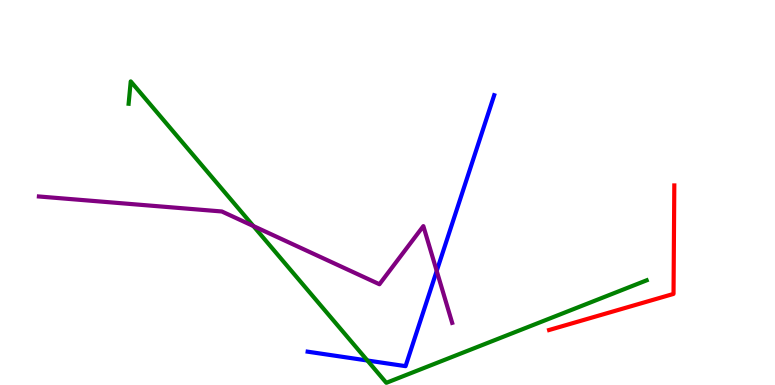[{'lines': ['blue', 'red'], 'intersections': []}, {'lines': ['green', 'red'], 'intersections': []}, {'lines': ['purple', 'red'], 'intersections': []}, {'lines': ['blue', 'green'], 'intersections': [{'x': 4.74, 'y': 0.636}]}, {'lines': ['blue', 'purple'], 'intersections': [{'x': 5.63, 'y': 2.96}]}, {'lines': ['green', 'purple'], 'intersections': [{'x': 3.27, 'y': 4.13}]}]